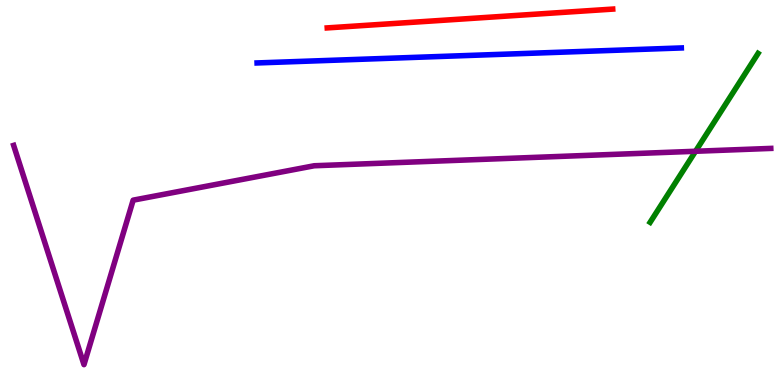[{'lines': ['blue', 'red'], 'intersections': []}, {'lines': ['green', 'red'], 'intersections': []}, {'lines': ['purple', 'red'], 'intersections': []}, {'lines': ['blue', 'green'], 'intersections': []}, {'lines': ['blue', 'purple'], 'intersections': []}, {'lines': ['green', 'purple'], 'intersections': [{'x': 8.97, 'y': 6.07}]}]